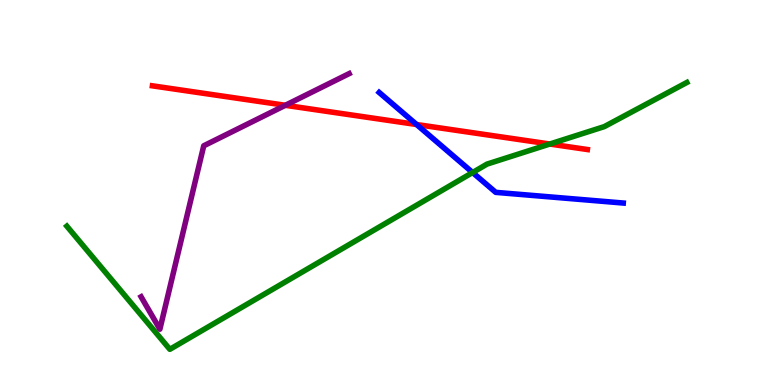[{'lines': ['blue', 'red'], 'intersections': [{'x': 5.38, 'y': 6.77}]}, {'lines': ['green', 'red'], 'intersections': [{'x': 7.09, 'y': 6.26}]}, {'lines': ['purple', 'red'], 'intersections': [{'x': 3.68, 'y': 7.27}]}, {'lines': ['blue', 'green'], 'intersections': [{'x': 6.1, 'y': 5.52}]}, {'lines': ['blue', 'purple'], 'intersections': []}, {'lines': ['green', 'purple'], 'intersections': []}]